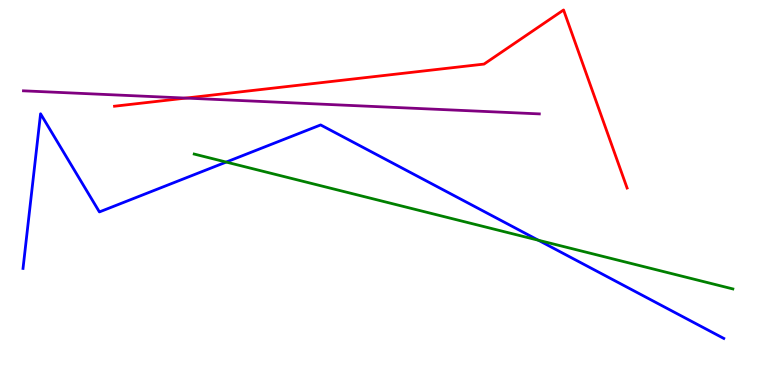[{'lines': ['blue', 'red'], 'intersections': []}, {'lines': ['green', 'red'], 'intersections': []}, {'lines': ['purple', 'red'], 'intersections': [{'x': 2.4, 'y': 7.45}]}, {'lines': ['blue', 'green'], 'intersections': [{'x': 2.92, 'y': 5.79}, {'x': 6.95, 'y': 3.76}]}, {'lines': ['blue', 'purple'], 'intersections': []}, {'lines': ['green', 'purple'], 'intersections': []}]